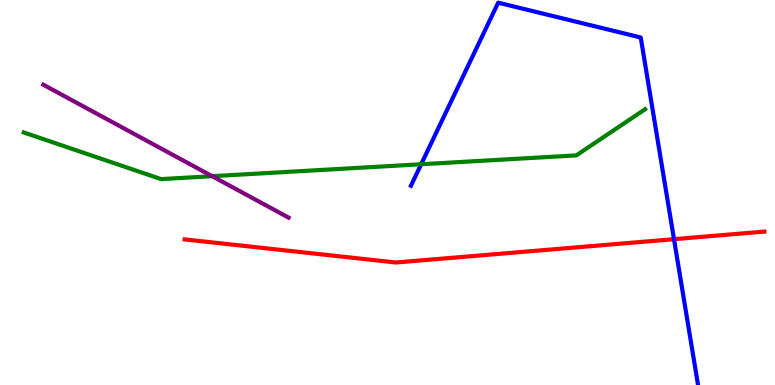[{'lines': ['blue', 'red'], 'intersections': [{'x': 8.7, 'y': 3.79}]}, {'lines': ['green', 'red'], 'intersections': []}, {'lines': ['purple', 'red'], 'intersections': []}, {'lines': ['blue', 'green'], 'intersections': [{'x': 5.43, 'y': 5.73}]}, {'lines': ['blue', 'purple'], 'intersections': []}, {'lines': ['green', 'purple'], 'intersections': [{'x': 2.74, 'y': 5.42}]}]